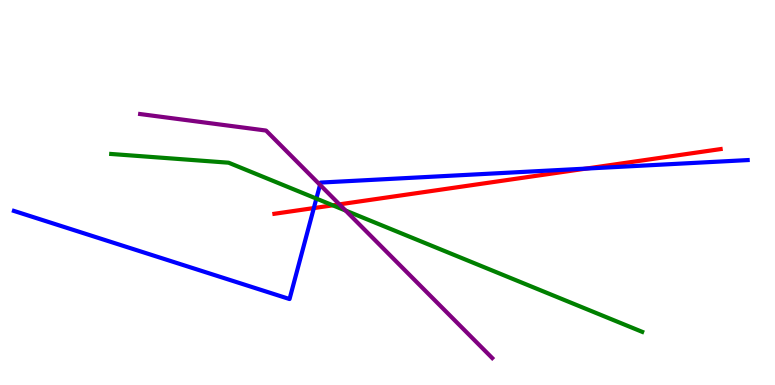[{'lines': ['blue', 'red'], 'intersections': [{'x': 4.05, 'y': 4.6}, {'x': 7.56, 'y': 5.62}]}, {'lines': ['green', 'red'], 'intersections': [{'x': 4.29, 'y': 4.67}]}, {'lines': ['purple', 'red'], 'intersections': [{'x': 4.38, 'y': 4.69}]}, {'lines': ['blue', 'green'], 'intersections': [{'x': 4.08, 'y': 4.84}]}, {'lines': ['blue', 'purple'], 'intersections': [{'x': 4.13, 'y': 5.2}]}, {'lines': ['green', 'purple'], 'intersections': [{'x': 4.46, 'y': 4.53}]}]